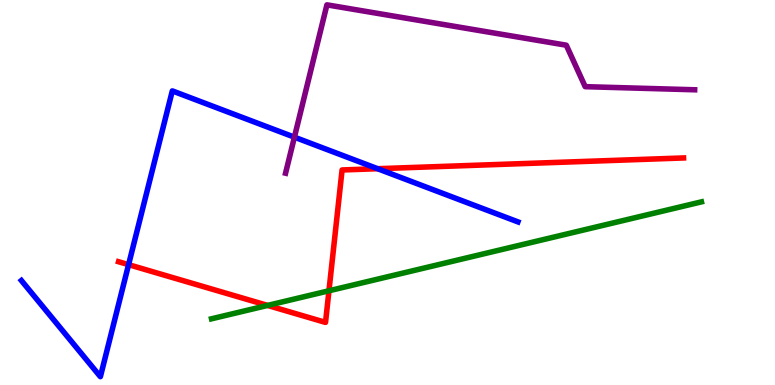[{'lines': ['blue', 'red'], 'intersections': [{'x': 1.66, 'y': 3.13}, {'x': 4.87, 'y': 5.62}]}, {'lines': ['green', 'red'], 'intersections': [{'x': 3.45, 'y': 2.07}, {'x': 4.24, 'y': 2.45}]}, {'lines': ['purple', 'red'], 'intersections': []}, {'lines': ['blue', 'green'], 'intersections': []}, {'lines': ['blue', 'purple'], 'intersections': [{'x': 3.8, 'y': 6.44}]}, {'lines': ['green', 'purple'], 'intersections': []}]